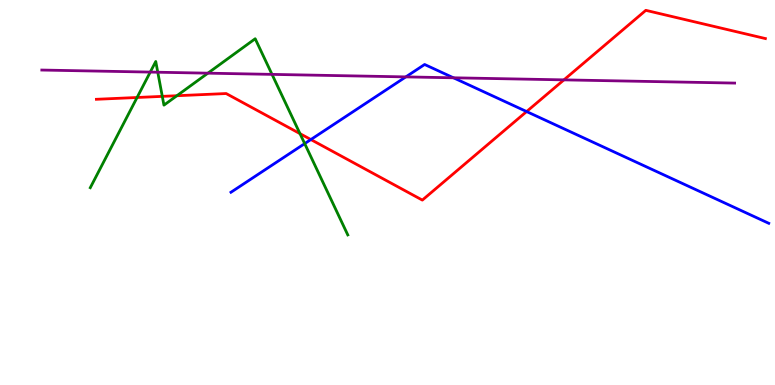[{'lines': ['blue', 'red'], 'intersections': [{'x': 4.01, 'y': 6.38}, {'x': 6.79, 'y': 7.1}]}, {'lines': ['green', 'red'], 'intersections': [{'x': 1.77, 'y': 7.47}, {'x': 2.09, 'y': 7.5}, {'x': 2.28, 'y': 7.51}, {'x': 3.87, 'y': 6.53}]}, {'lines': ['purple', 'red'], 'intersections': [{'x': 7.28, 'y': 7.93}]}, {'lines': ['blue', 'green'], 'intersections': [{'x': 3.93, 'y': 6.27}]}, {'lines': ['blue', 'purple'], 'intersections': [{'x': 5.24, 'y': 8.0}, {'x': 5.85, 'y': 7.98}]}, {'lines': ['green', 'purple'], 'intersections': [{'x': 1.94, 'y': 8.13}, {'x': 2.04, 'y': 8.12}, {'x': 2.68, 'y': 8.1}, {'x': 3.51, 'y': 8.07}]}]